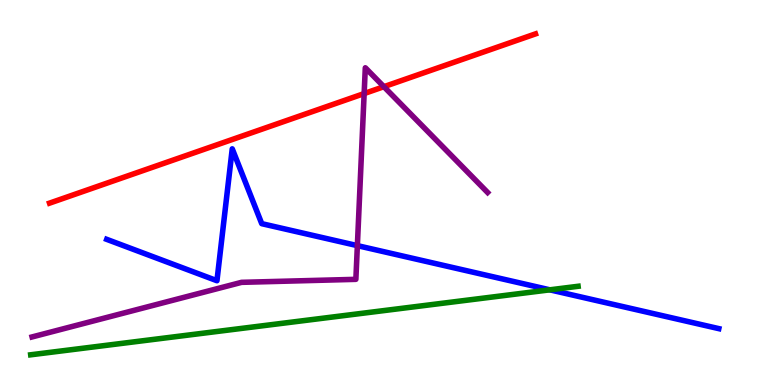[{'lines': ['blue', 'red'], 'intersections': []}, {'lines': ['green', 'red'], 'intersections': []}, {'lines': ['purple', 'red'], 'intersections': [{'x': 4.7, 'y': 7.57}, {'x': 4.95, 'y': 7.75}]}, {'lines': ['blue', 'green'], 'intersections': [{'x': 7.09, 'y': 2.47}]}, {'lines': ['blue', 'purple'], 'intersections': [{'x': 4.61, 'y': 3.62}]}, {'lines': ['green', 'purple'], 'intersections': []}]